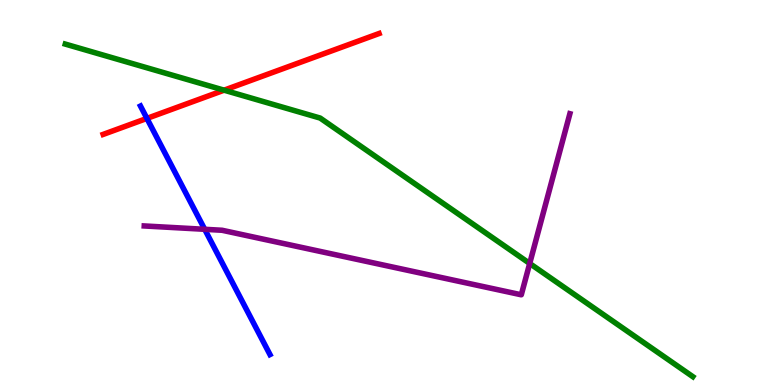[{'lines': ['blue', 'red'], 'intersections': [{'x': 1.9, 'y': 6.92}]}, {'lines': ['green', 'red'], 'intersections': [{'x': 2.89, 'y': 7.66}]}, {'lines': ['purple', 'red'], 'intersections': []}, {'lines': ['blue', 'green'], 'intersections': []}, {'lines': ['blue', 'purple'], 'intersections': [{'x': 2.64, 'y': 4.04}]}, {'lines': ['green', 'purple'], 'intersections': [{'x': 6.83, 'y': 3.16}]}]